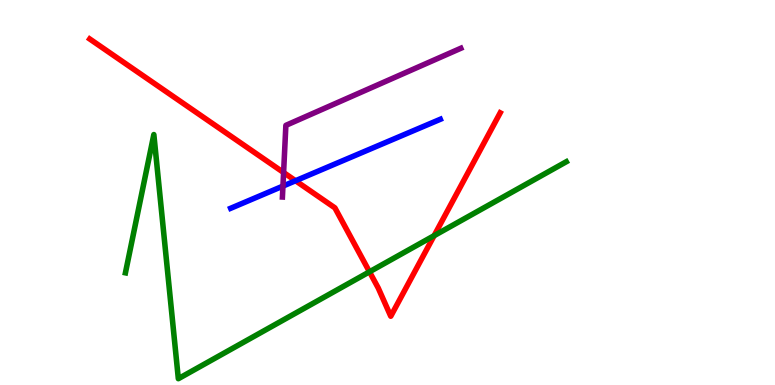[{'lines': ['blue', 'red'], 'intersections': [{'x': 3.81, 'y': 5.31}]}, {'lines': ['green', 'red'], 'intersections': [{'x': 4.77, 'y': 2.94}, {'x': 5.6, 'y': 3.88}]}, {'lines': ['purple', 'red'], 'intersections': [{'x': 3.66, 'y': 5.52}]}, {'lines': ['blue', 'green'], 'intersections': []}, {'lines': ['blue', 'purple'], 'intersections': [{'x': 3.65, 'y': 5.17}]}, {'lines': ['green', 'purple'], 'intersections': []}]